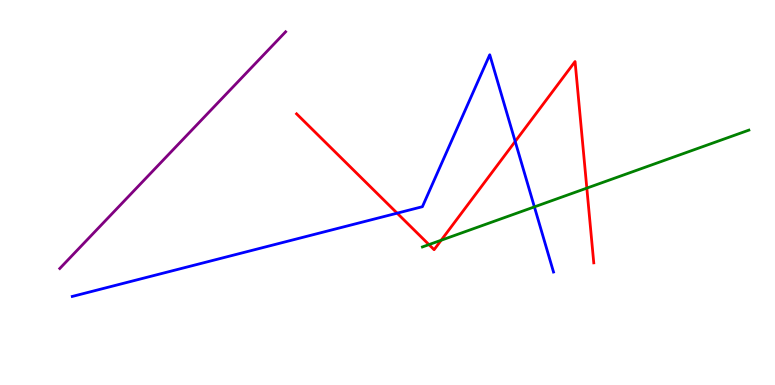[{'lines': ['blue', 'red'], 'intersections': [{'x': 5.12, 'y': 4.46}, {'x': 6.65, 'y': 6.33}]}, {'lines': ['green', 'red'], 'intersections': [{'x': 5.53, 'y': 3.65}, {'x': 5.69, 'y': 3.76}, {'x': 7.57, 'y': 5.11}]}, {'lines': ['purple', 'red'], 'intersections': []}, {'lines': ['blue', 'green'], 'intersections': [{'x': 6.9, 'y': 4.63}]}, {'lines': ['blue', 'purple'], 'intersections': []}, {'lines': ['green', 'purple'], 'intersections': []}]